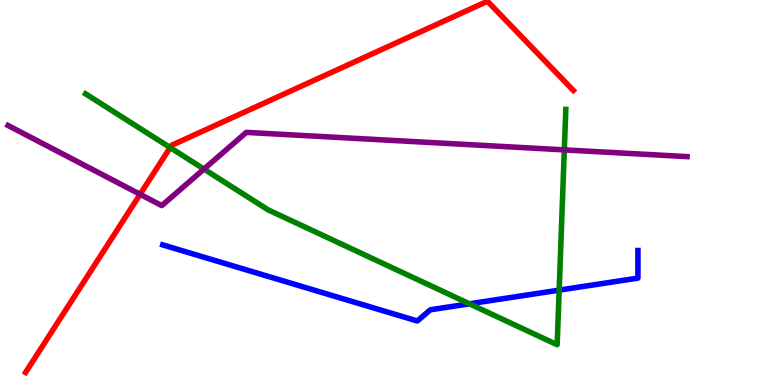[{'lines': ['blue', 'red'], 'intersections': []}, {'lines': ['green', 'red'], 'intersections': [{'x': 2.2, 'y': 6.17}]}, {'lines': ['purple', 'red'], 'intersections': [{'x': 1.81, 'y': 4.95}]}, {'lines': ['blue', 'green'], 'intersections': [{'x': 6.06, 'y': 2.11}, {'x': 7.22, 'y': 2.46}]}, {'lines': ['blue', 'purple'], 'intersections': []}, {'lines': ['green', 'purple'], 'intersections': [{'x': 2.63, 'y': 5.61}, {'x': 7.28, 'y': 6.11}]}]